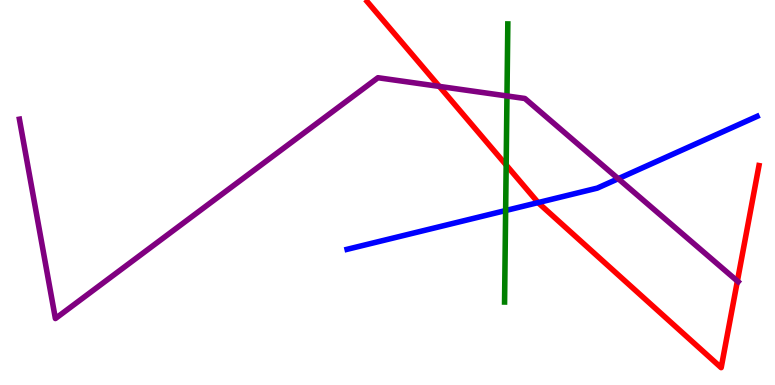[{'lines': ['blue', 'red'], 'intersections': [{'x': 6.94, 'y': 4.74}]}, {'lines': ['green', 'red'], 'intersections': [{'x': 6.53, 'y': 5.71}]}, {'lines': ['purple', 'red'], 'intersections': [{'x': 5.67, 'y': 7.76}, {'x': 9.51, 'y': 2.7}]}, {'lines': ['blue', 'green'], 'intersections': [{'x': 6.52, 'y': 4.53}]}, {'lines': ['blue', 'purple'], 'intersections': [{'x': 7.98, 'y': 5.36}]}, {'lines': ['green', 'purple'], 'intersections': [{'x': 6.54, 'y': 7.51}]}]